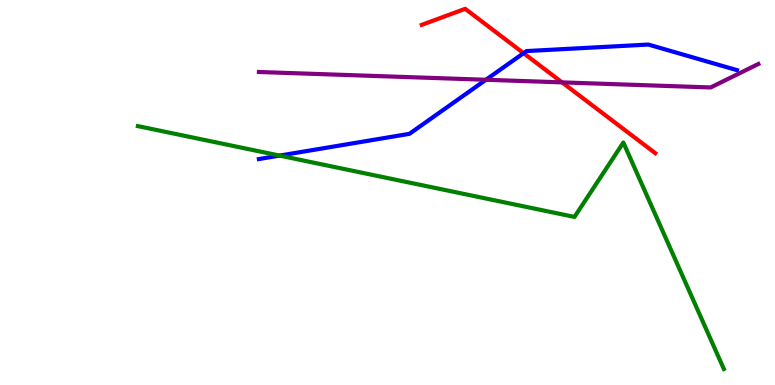[{'lines': ['blue', 'red'], 'intersections': [{'x': 6.76, 'y': 8.62}]}, {'lines': ['green', 'red'], 'intersections': []}, {'lines': ['purple', 'red'], 'intersections': [{'x': 7.25, 'y': 7.86}]}, {'lines': ['blue', 'green'], 'intersections': [{'x': 3.61, 'y': 5.96}]}, {'lines': ['blue', 'purple'], 'intersections': [{'x': 6.27, 'y': 7.93}]}, {'lines': ['green', 'purple'], 'intersections': []}]